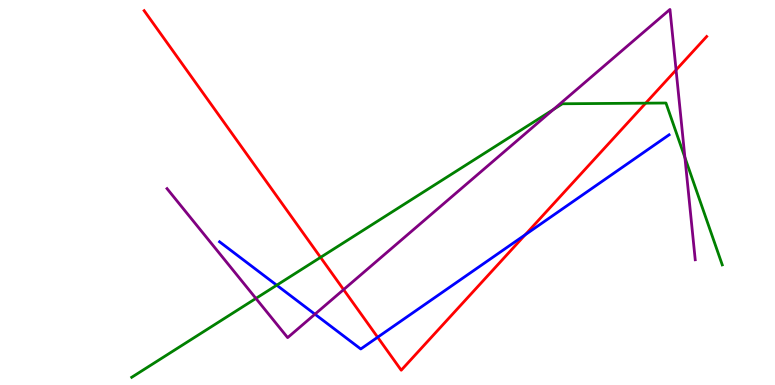[{'lines': ['blue', 'red'], 'intersections': [{'x': 4.87, 'y': 1.24}, {'x': 6.78, 'y': 3.9}]}, {'lines': ['green', 'red'], 'intersections': [{'x': 4.14, 'y': 3.32}, {'x': 8.33, 'y': 7.32}]}, {'lines': ['purple', 'red'], 'intersections': [{'x': 4.43, 'y': 2.48}, {'x': 8.72, 'y': 8.18}]}, {'lines': ['blue', 'green'], 'intersections': [{'x': 3.57, 'y': 2.59}]}, {'lines': ['blue', 'purple'], 'intersections': [{'x': 4.06, 'y': 1.84}]}, {'lines': ['green', 'purple'], 'intersections': [{'x': 3.3, 'y': 2.25}, {'x': 7.14, 'y': 7.16}, {'x': 8.84, 'y': 5.91}]}]